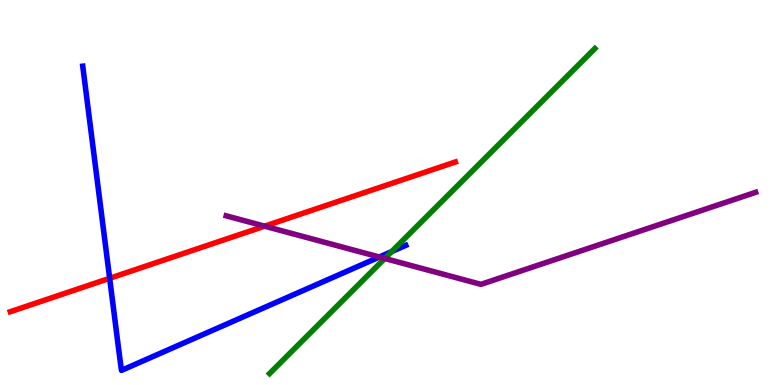[{'lines': ['blue', 'red'], 'intersections': [{'x': 1.41, 'y': 2.77}]}, {'lines': ['green', 'red'], 'intersections': []}, {'lines': ['purple', 'red'], 'intersections': [{'x': 3.41, 'y': 4.13}]}, {'lines': ['blue', 'green'], 'intersections': [{'x': 5.05, 'y': 3.47}]}, {'lines': ['blue', 'purple'], 'intersections': [{'x': 4.89, 'y': 3.32}]}, {'lines': ['green', 'purple'], 'intersections': [{'x': 4.96, 'y': 3.29}]}]